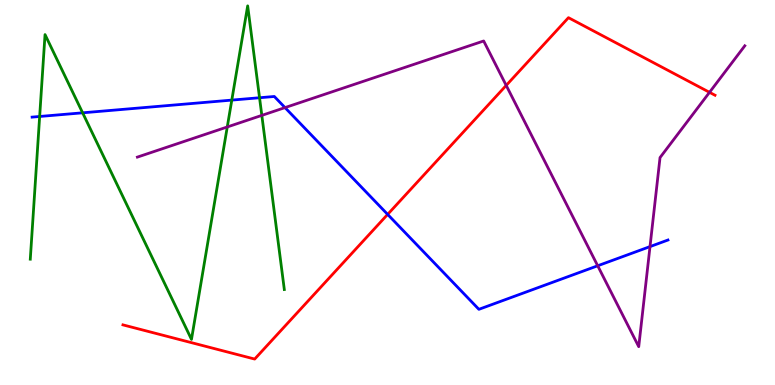[{'lines': ['blue', 'red'], 'intersections': [{'x': 5.0, 'y': 4.43}]}, {'lines': ['green', 'red'], 'intersections': []}, {'lines': ['purple', 'red'], 'intersections': [{'x': 6.53, 'y': 7.78}, {'x': 9.16, 'y': 7.6}]}, {'lines': ['blue', 'green'], 'intersections': [{'x': 0.512, 'y': 6.97}, {'x': 1.07, 'y': 7.07}, {'x': 2.99, 'y': 7.4}, {'x': 3.35, 'y': 7.46}]}, {'lines': ['blue', 'purple'], 'intersections': [{'x': 3.68, 'y': 7.21}, {'x': 7.71, 'y': 3.1}, {'x': 8.39, 'y': 3.59}]}, {'lines': ['green', 'purple'], 'intersections': [{'x': 2.93, 'y': 6.7}, {'x': 3.38, 'y': 7.0}]}]